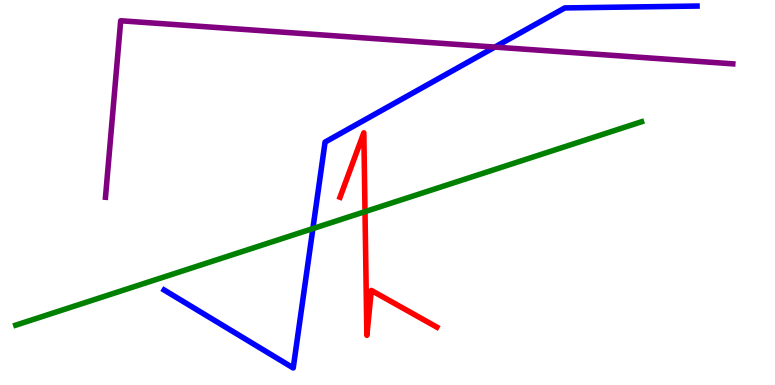[{'lines': ['blue', 'red'], 'intersections': []}, {'lines': ['green', 'red'], 'intersections': [{'x': 4.71, 'y': 4.5}]}, {'lines': ['purple', 'red'], 'intersections': []}, {'lines': ['blue', 'green'], 'intersections': [{'x': 4.04, 'y': 4.06}]}, {'lines': ['blue', 'purple'], 'intersections': [{'x': 6.38, 'y': 8.78}]}, {'lines': ['green', 'purple'], 'intersections': []}]